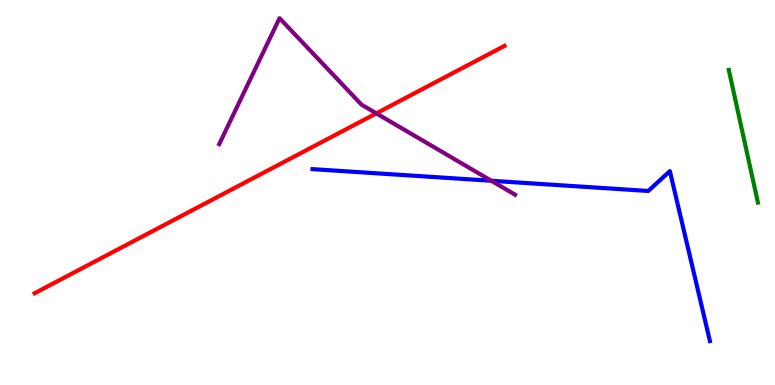[{'lines': ['blue', 'red'], 'intersections': []}, {'lines': ['green', 'red'], 'intersections': []}, {'lines': ['purple', 'red'], 'intersections': [{'x': 4.86, 'y': 7.06}]}, {'lines': ['blue', 'green'], 'intersections': []}, {'lines': ['blue', 'purple'], 'intersections': [{'x': 6.34, 'y': 5.3}]}, {'lines': ['green', 'purple'], 'intersections': []}]